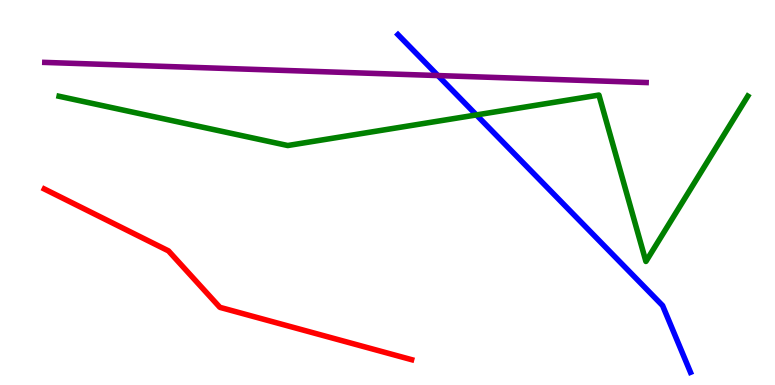[{'lines': ['blue', 'red'], 'intersections': []}, {'lines': ['green', 'red'], 'intersections': []}, {'lines': ['purple', 'red'], 'intersections': []}, {'lines': ['blue', 'green'], 'intersections': [{'x': 6.15, 'y': 7.01}]}, {'lines': ['blue', 'purple'], 'intersections': [{'x': 5.65, 'y': 8.04}]}, {'lines': ['green', 'purple'], 'intersections': []}]